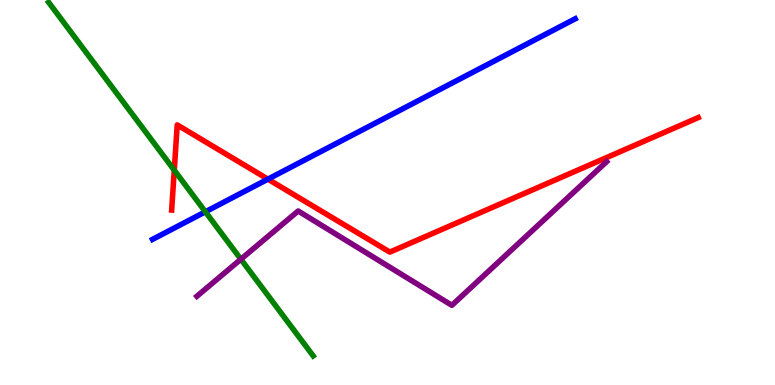[{'lines': ['blue', 'red'], 'intersections': [{'x': 3.46, 'y': 5.35}]}, {'lines': ['green', 'red'], 'intersections': [{'x': 2.25, 'y': 5.58}]}, {'lines': ['purple', 'red'], 'intersections': []}, {'lines': ['blue', 'green'], 'intersections': [{'x': 2.65, 'y': 4.5}]}, {'lines': ['blue', 'purple'], 'intersections': []}, {'lines': ['green', 'purple'], 'intersections': [{'x': 3.11, 'y': 3.27}]}]